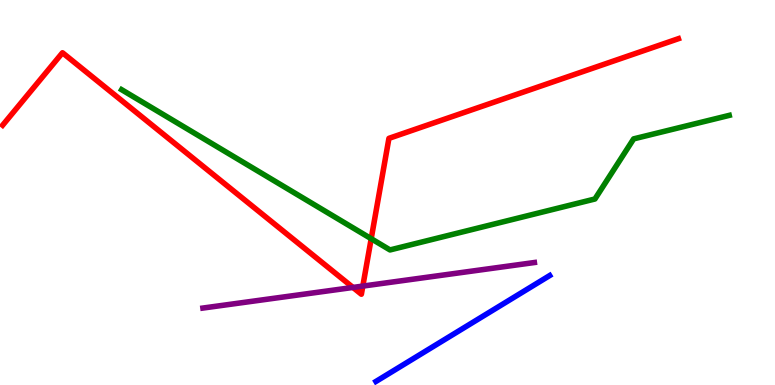[{'lines': ['blue', 'red'], 'intersections': []}, {'lines': ['green', 'red'], 'intersections': [{'x': 4.79, 'y': 3.8}]}, {'lines': ['purple', 'red'], 'intersections': [{'x': 4.55, 'y': 2.53}, {'x': 4.68, 'y': 2.57}]}, {'lines': ['blue', 'green'], 'intersections': []}, {'lines': ['blue', 'purple'], 'intersections': []}, {'lines': ['green', 'purple'], 'intersections': []}]